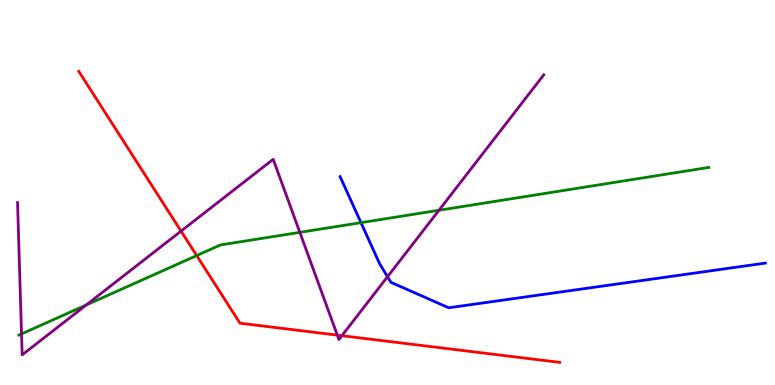[{'lines': ['blue', 'red'], 'intersections': []}, {'lines': ['green', 'red'], 'intersections': [{'x': 2.54, 'y': 3.36}]}, {'lines': ['purple', 'red'], 'intersections': [{'x': 2.34, 'y': 4.0}, {'x': 4.35, 'y': 1.3}, {'x': 4.41, 'y': 1.28}]}, {'lines': ['blue', 'green'], 'intersections': [{'x': 4.66, 'y': 4.22}]}, {'lines': ['blue', 'purple'], 'intersections': [{'x': 5.0, 'y': 2.81}]}, {'lines': ['green', 'purple'], 'intersections': [{'x': 0.278, 'y': 1.33}, {'x': 1.11, 'y': 2.08}, {'x': 3.87, 'y': 3.96}, {'x': 5.66, 'y': 4.54}]}]